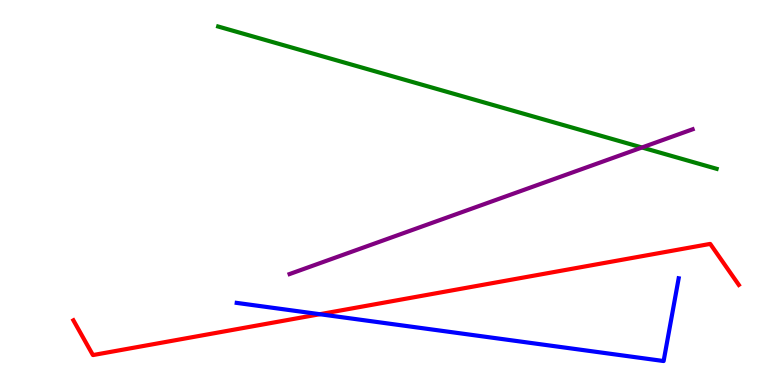[{'lines': ['blue', 'red'], 'intersections': [{'x': 4.13, 'y': 1.84}]}, {'lines': ['green', 'red'], 'intersections': []}, {'lines': ['purple', 'red'], 'intersections': []}, {'lines': ['blue', 'green'], 'intersections': []}, {'lines': ['blue', 'purple'], 'intersections': []}, {'lines': ['green', 'purple'], 'intersections': [{'x': 8.28, 'y': 6.17}]}]